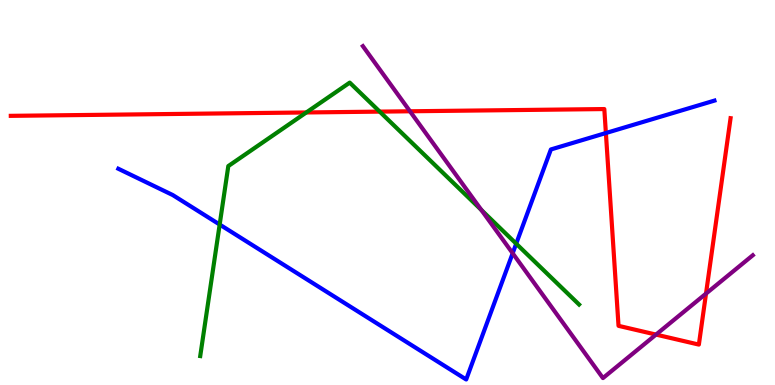[{'lines': ['blue', 'red'], 'intersections': [{'x': 7.82, 'y': 6.54}]}, {'lines': ['green', 'red'], 'intersections': [{'x': 3.95, 'y': 7.08}, {'x': 4.9, 'y': 7.1}]}, {'lines': ['purple', 'red'], 'intersections': [{'x': 5.29, 'y': 7.11}, {'x': 8.46, 'y': 1.31}, {'x': 9.11, 'y': 2.37}]}, {'lines': ['blue', 'green'], 'intersections': [{'x': 2.83, 'y': 4.17}, {'x': 6.66, 'y': 3.67}]}, {'lines': ['blue', 'purple'], 'intersections': [{'x': 6.62, 'y': 3.42}]}, {'lines': ['green', 'purple'], 'intersections': [{'x': 6.21, 'y': 4.55}]}]